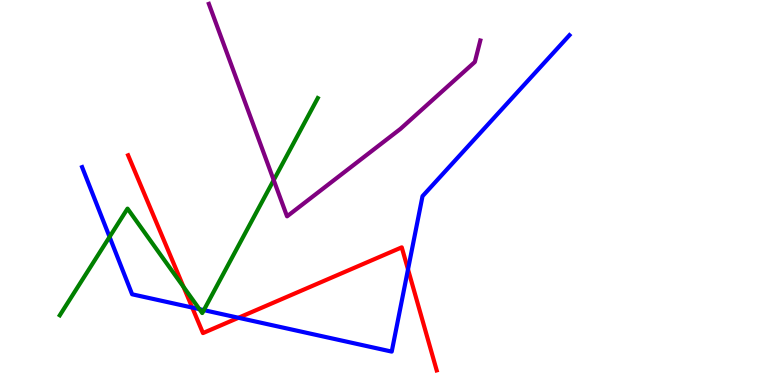[{'lines': ['blue', 'red'], 'intersections': [{'x': 2.48, 'y': 2.01}, {'x': 3.08, 'y': 1.75}, {'x': 5.26, 'y': 3.0}]}, {'lines': ['green', 'red'], 'intersections': [{'x': 2.37, 'y': 2.55}]}, {'lines': ['purple', 'red'], 'intersections': []}, {'lines': ['blue', 'green'], 'intersections': [{'x': 1.41, 'y': 3.85}, {'x': 2.57, 'y': 1.97}, {'x': 2.63, 'y': 1.94}]}, {'lines': ['blue', 'purple'], 'intersections': []}, {'lines': ['green', 'purple'], 'intersections': [{'x': 3.53, 'y': 5.32}]}]